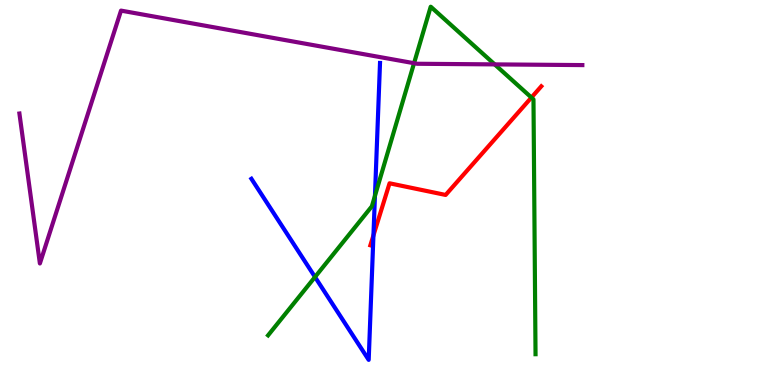[{'lines': ['blue', 'red'], 'intersections': [{'x': 4.82, 'y': 3.89}]}, {'lines': ['green', 'red'], 'intersections': [{'x': 6.86, 'y': 7.47}]}, {'lines': ['purple', 'red'], 'intersections': []}, {'lines': ['blue', 'green'], 'intersections': [{'x': 4.06, 'y': 2.81}, {'x': 4.84, 'y': 4.91}]}, {'lines': ['blue', 'purple'], 'intersections': []}, {'lines': ['green', 'purple'], 'intersections': [{'x': 5.34, 'y': 8.36}, {'x': 6.38, 'y': 8.33}]}]